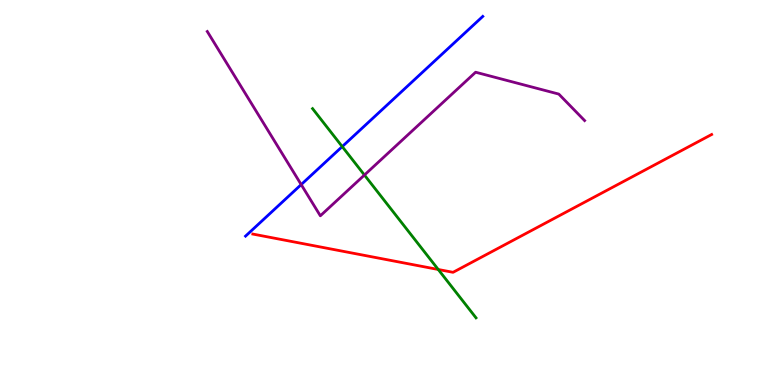[{'lines': ['blue', 'red'], 'intersections': []}, {'lines': ['green', 'red'], 'intersections': [{'x': 5.65, 'y': 3.0}]}, {'lines': ['purple', 'red'], 'intersections': []}, {'lines': ['blue', 'green'], 'intersections': [{'x': 4.42, 'y': 6.19}]}, {'lines': ['blue', 'purple'], 'intersections': [{'x': 3.89, 'y': 5.21}]}, {'lines': ['green', 'purple'], 'intersections': [{'x': 4.7, 'y': 5.45}]}]